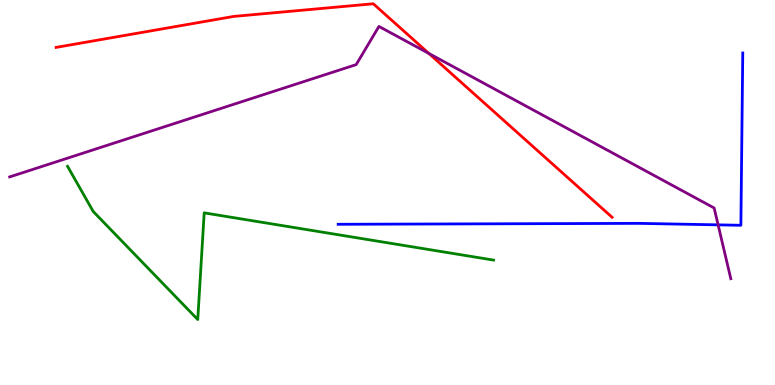[{'lines': ['blue', 'red'], 'intersections': []}, {'lines': ['green', 'red'], 'intersections': []}, {'lines': ['purple', 'red'], 'intersections': [{'x': 5.53, 'y': 8.61}]}, {'lines': ['blue', 'green'], 'intersections': []}, {'lines': ['blue', 'purple'], 'intersections': [{'x': 9.27, 'y': 4.16}]}, {'lines': ['green', 'purple'], 'intersections': []}]